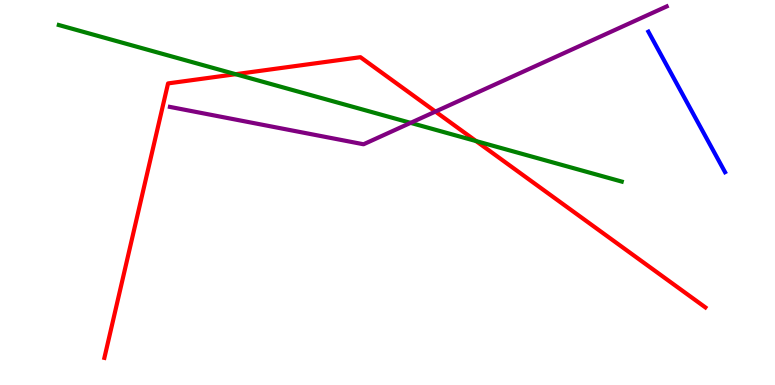[{'lines': ['blue', 'red'], 'intersections': []}, {'lines': ['green', 'red'], 'intersections': [{'x': 3.04, 'y': 8.07}, {'x': 6.14, 'y': 6.34}]}, {'lines': ['purple', 'red'], 'intersections': [{'x': 5.62, 'y': 7.1}]}, {'lines': ['blue', 'green'], 'intersections': []}, {'lines': ['blue', 'purple'], 'intersections': []}, {'lines': ['green', 'purple'], 'intersections': [{'x': 5.3, 'y': 6.81}]}]